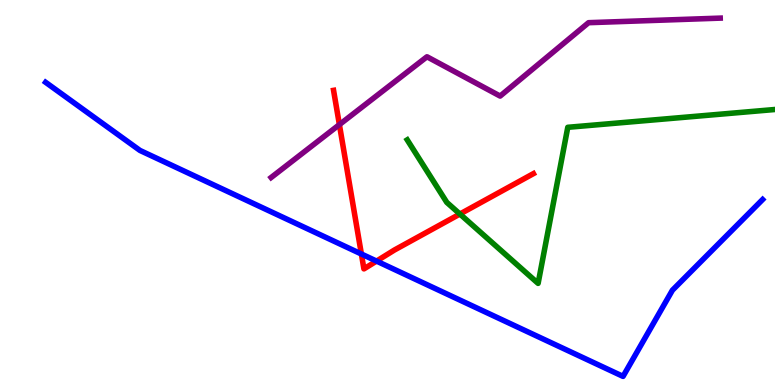[{'lines': ['blue', 'red'], 'intersections': [{'x': 4.66, 'y': 3.4}, {'x': 4.86, 'y': 3.22}]}, {'lines': ['green', 'red'], 'intersections': [{'x': 5.93, 'y': 4.44}]}, {'lines': ['purple', 'red'], 'intersections': [{'x': 4.38, 'y': 6.76}]}, {'lines': ['blue', 'green'], 'intersections': []}, {'lines': ['blue', 'purple'], 'intersections': []}, {'lines': ['green', 'purple'], 'intersections': []}]